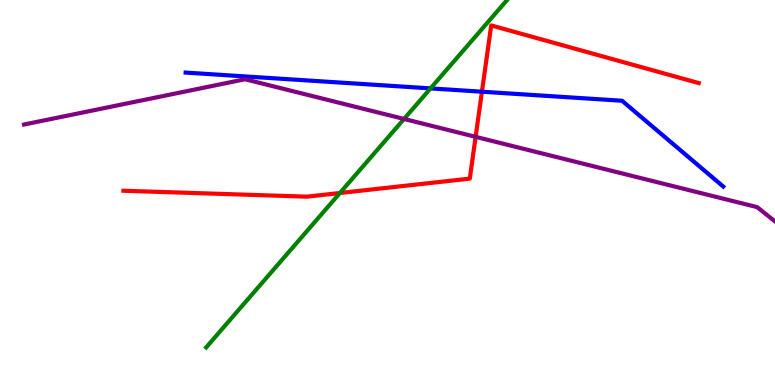[{'lines': ['blue', 'red'], 'intersections': [{'x': 6.22, 'y': 7.62}]}, {'lines': ['green', 'red'], 'intersections': [{'x': 4.39, 'y': 4.99}]}, {'lines': ['purple', 'red'], 'intersections': [{'x': 6.14, 'y': 6.45}]}, {'lines': ['blue', 'green'], 'intersections': [{'x': 5.56, 'y': 7.7}]}, {'lines': ['blue', 'purple'], 'intersections': []}, {'lines': ['green', 'purple'], 'intersections': [{'x': 5.21, 'y': 6.91}]}]